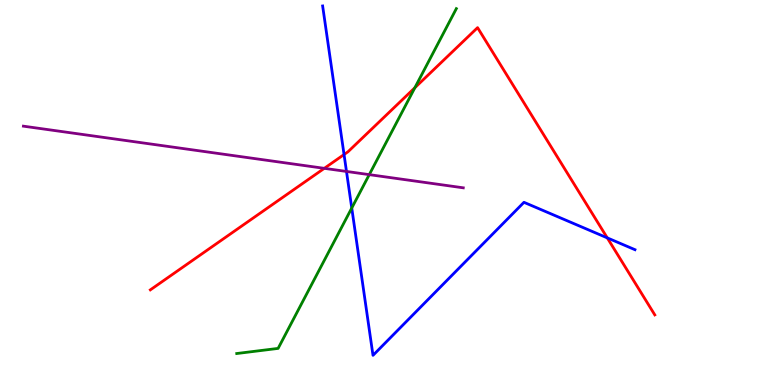[{'lines': ['blue', 'red'], 'intersections': [{'x': 4.44, 'y': 5.99}, {'x': 7.84, 'y': 3.82}]}, {'lines': ['green', 'red'], 'intersections': [{'x': 5.35, 'y': 7.72}]}, {'lines': ['purple', 'red'], 'intersections': [{'x': 4.18, 'y': 5.63}]}, {'lines': ['blue', 'green'], 'intersections': [{'x': 4.54, 'y': 4.6}]}, {'lines': ['blue', 'purple'], 'intersections': [{'x': 4.47, 'y': 5.55}]}, {'lines': ['green', 'purple'], 'intersections': [{'x': 4.76, 'y': 5.46}]}]